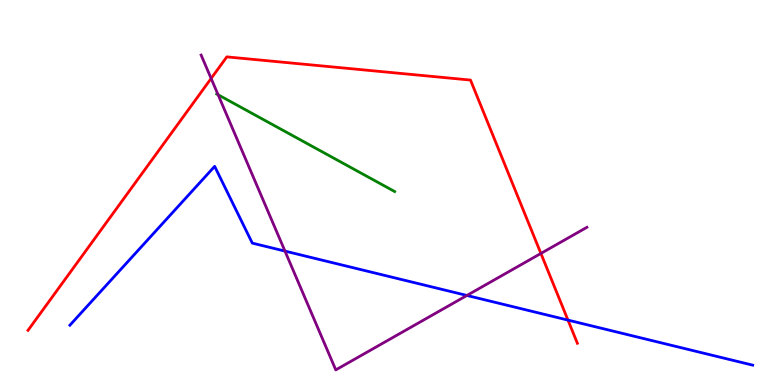[{'lines': ['blue', 'red'], 'intersections': [{'x': 7.33, 'y': 1.69}]}, {'lines': ['green', 'red'], 'intersections': []}, {'lines': ['purple', 'red'], 'intersections': [{'x': 2.72, 'y': 7.96}, {'x': 6.98, 'y': 3.42}]}, {'lines': ['blue', 'green'], 'intersections': []}, {'lines': ['blue', 'purple'], 'intersections': [{'x': 3.68, 'y': 3.48}, {'x': 6.02, 'y': 2.33}]}, {'lines': ['green', 'purple'], 'intersections': [{'x': 2.81, 'y': 7.54}]}]